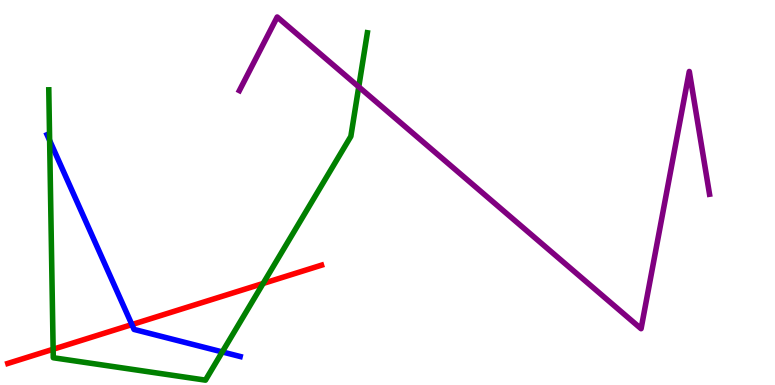[{'lines': ['blue', 'red'], 'intersections': [{'x': 1.7, 'y': 1.57}]}, {'lines': ['green', 'red'], 'intersections': [{'x': 0.686, 'y': 0.929}, {'x': 3.39, 'y': 2.64}]}, {'lines': ['purple', 'red'], 'intersections': []}, {'lines': ['blue', 'green'], 'intersections': [{'x': 0.64, 'y': 6.35}, {'x': 2.87, 'y': 0.859}]}, {'lines': ['blue', 'purple'], 'intersections': []}, {'lines': ['green', 'purple'], 'intersections': [{'x': 4.63, 'y': 7.74}]}]